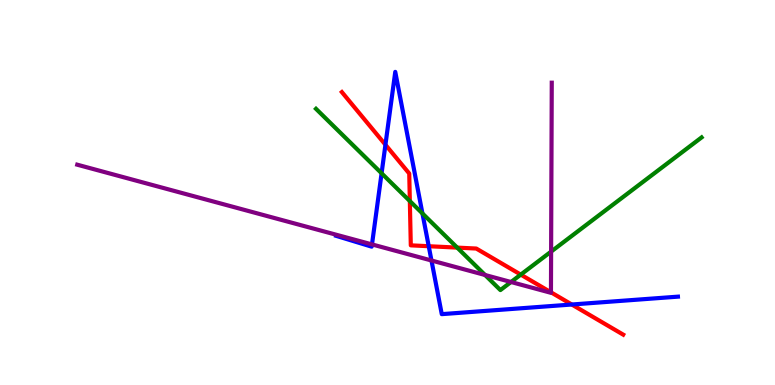[{'lines': ['blue', 'red'], 'intersections': [{'x': 4.97, 'y': 6.24}, {'x': 5.53, 'y': 3.6}, {'x': 7.38, 'y': 2.09}]}, {'lines': ['green', 'red'], 'intersections': [{'x': 5.29, 'y': 4.78}, {'x': 5.9, 'y': 3.57}, {'x': 6.72, 'y': 2.87}]}, {'lines': ['purple', 'red'], 'intersections': [{'x': 7.11, 'y': 2.41}]}, {'lines': ['blue', 'green'], 'intersections': [{'x': 4.92, 'y': 5.5}, {'x': 5.45, 'y': 4.46}]}, {'lines': ['blue', 'purple'], 'intersections': [{'x': 4.8, 'y': 3.65}, {'x': 5.57, 'y': 3.23}]}, {'lines': ['green', 'purple'], 'intersections': [{'x': 6.26, 'y': 2.86}, {'x': 6.59, 'y': 2.67}, {'x': 7.11, 'y': 3.47}]}]